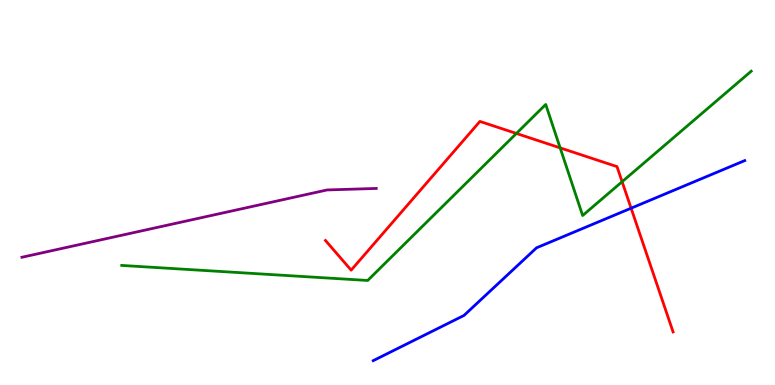[{'lines': ['blue', 'red'], 'intersections': [{'x': 8.14, 'y': 4.59}]}, {'lines': ['green', 'red'], 'intersections': [{'x': 6.66, 'y': 6.53}, {'x': 7.23, 'y': 6.16}, {'x': 8.03, 'y': 5.28}]}, {'lines': ['purple', 'red'], 'intersections': []}, {'lines': ['blue', 'green'], 'intersections': []}, {'lines': ['blue', 'purple'], 'intersections': []}, {'lines': ['green', 'purple'], 'intersections': []}]